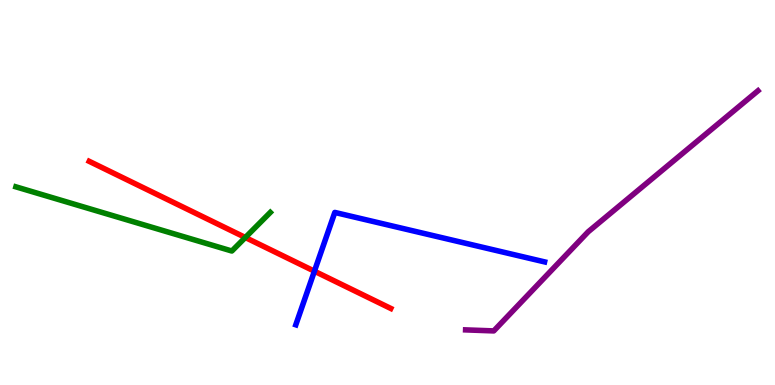[{'lines': ['blue', 'red'], 'intersections': [{'x': 4.06, 'y': 2.96}]}, {'lines': ['green', 'red'], 'intersections': [{'x': 3.17, 'y': 3.83}]}, {'lines': ['purple', 'red'], 'intersections': []}, {'lines': ['blue', 'green'], 'intersections': []}, {'lines': ['blue', 'purple'], 'intersections': []}, {'lines': ['green', 'purple'], 'intersections': []}]